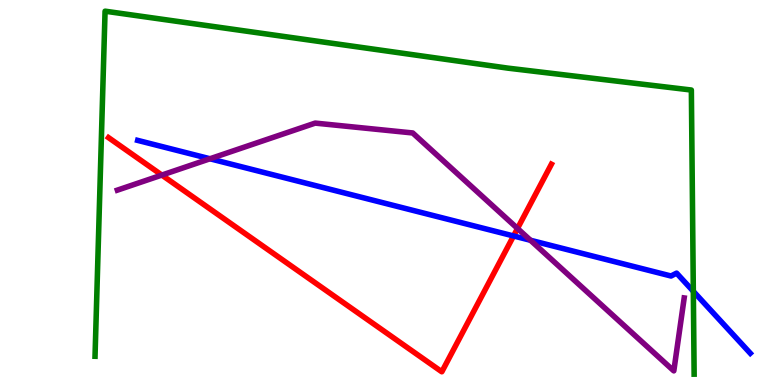[{'lines': ['blue', 'red'], 'intersections': [{'x': 6.63, 'y': 3.87}]}, {'lines': ['green', 'red'], 'intersections': []}, {'lines': ['purple', 'red'], 'intersections': [{'x': 2.09, 'y': 5.45}, {'x': 6.68, 'y': 4.07}]}, {'lines': ['blue', 'green'], 'intersections': [{'x': 8.95, 'y': 2.43}]}, {'lines': ['blue', 'purple'], 'intersections': [{'x': 2.71, 'y': 5.88}, {'x': 6.84, 'y': 3.76}]}, {'lines': ['green', 'purple'], 'intersections': []}]